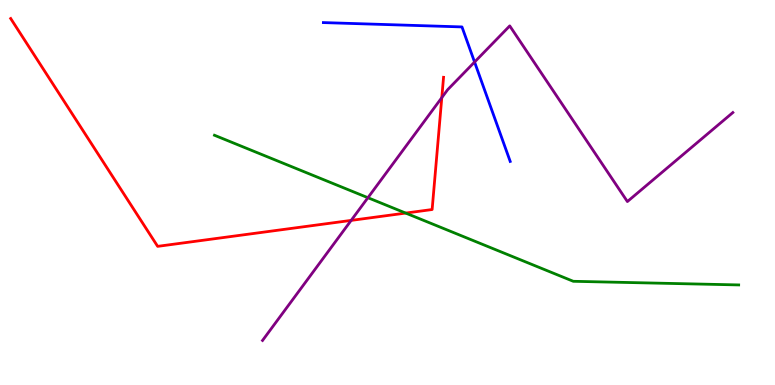[{'lines': ['blue', 'red'], 'intersections': []}, {'lines': ['green', 'red'], 'intersections': [{'x': 5.23, 'y': 4.47}]}, {'lines': ['purple', 'red'], 'intersections': [{'x': 4.53, 'y': 4.28}, {'x': 5.7, 'y': 7.46}]}, {'lines': ['blue', 'green'], 'intersections': []}, {'lines': ['blue', 'purple'], 'intersections': [{'x': 6.12, 'y': 8.39}]}, {'lines': ['green', 'purple'], 'intersections': [{'x': 4.75, 'y': 4.86}]}]